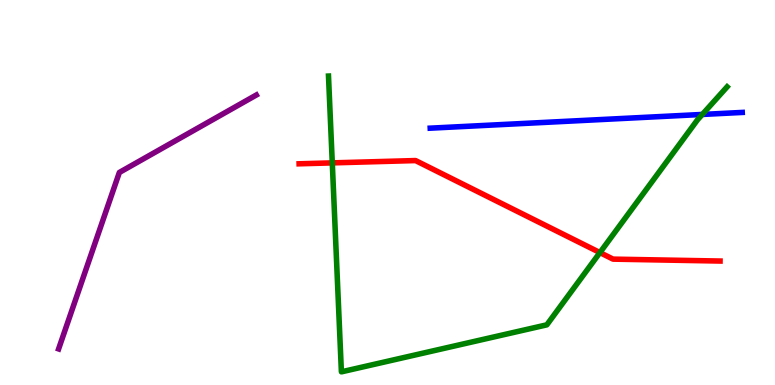[{'lines': ['blue', 'red'], 'intersections': []}, {'lines': ['green', 'red'], 'intersections': [{'x': 4.29, 'y': 5.77}, {'x': 7.74, 'y': 3.44}]}, {'lines': ['purple', 'red'], 'intersections': []}, {'lines': ['blue', 'green'], 'intersections': [{'x': 9.06, 'y': 7.03}]}, {'lines': ['blue', 'purple'], 'intersections': []}, {'lines': ['green', 'purple'], 'intersections': []}]